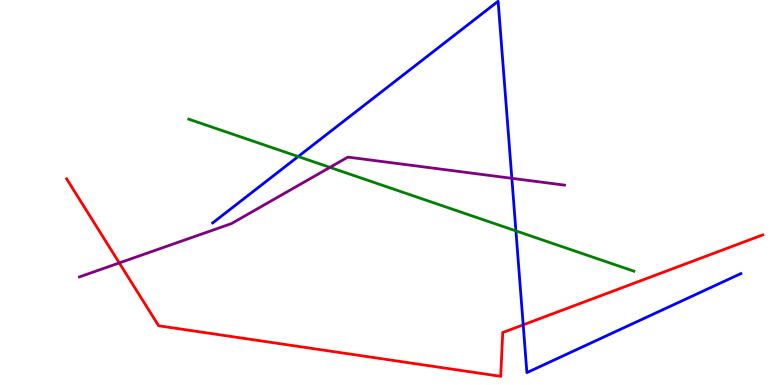[{'lines': ['blue', 'red'], 'intersections': [{'x': 6.75, 'y': 1.56}]}, {'lines': ['green', 'red'], 'intersections': []}, {'lines': ['purple', 'red'], 'intersections': [{'x': 1.54, 'y': 3.17}]}, {'lines': ['blue', 'green'], 'intersections': [{'x': 3.85, 'y': 5.93}, {'x': 6.66, 'y': 4.0}]}, {'lines': ['blue', 'purple'], 'intersections': [{'x': 6.6, 'y': 5.37}]}, {'lines': ['green', 'purple'], 'intersections': [{'x': 4.26, 'y': 5.65}]}]